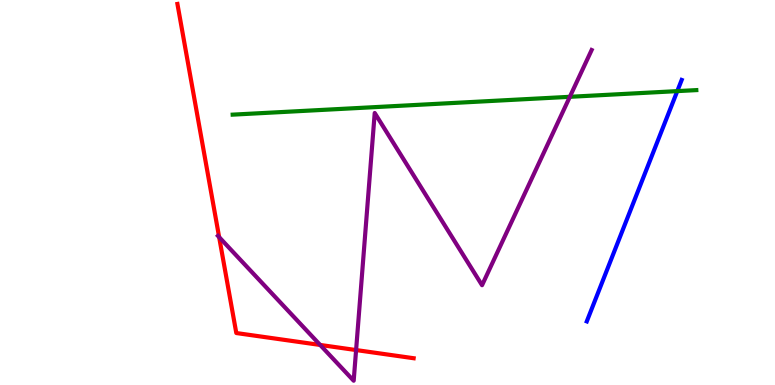[{'lines': ['blue', 'red'], 'intersections': []}, {'lines': ['green', 'red'], 'intersections': []}, {'lines': ['purple', 'red'], 'intersections': [{'x': 2.83, 'y': 3.84}, {'x': 4.13, 'y': 1.04}, {'x': 4.59, 'y': 0.908}]}, {'lines': ['blue', 'green'], 'intersections': [{'x': 8.74, 'y': 7.63}]}, {'lines': ['blue', 'purple'], 'intersections': []}, {'lines': ['green', 'purple'], 'intersections': [{'x': 7.35, 'y': 7.49}]}]